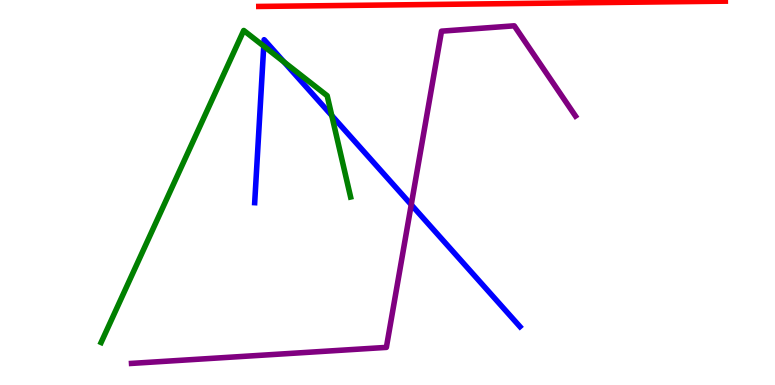[{'lines': ['blue', 'red'], 'intersections': []}, {'lines': ['green', 'red'], 'intersections': []}, {'lines': ['purple', 'red'], 'intersections': []}, {'lines': ['blue', 'green'], 'intersections': [{'x': 3.4, 'y': 8.8}, {'x': 3.66, 'y': 8.39}, {'x': 4.28, 'y': 7.0}]}, {'lines': ['blue', 'purple'], 'intersections': [{'x': 5.31, 'y': 4.68}]}, {'lines': ['green', 'purple'], 'intersections': []}]